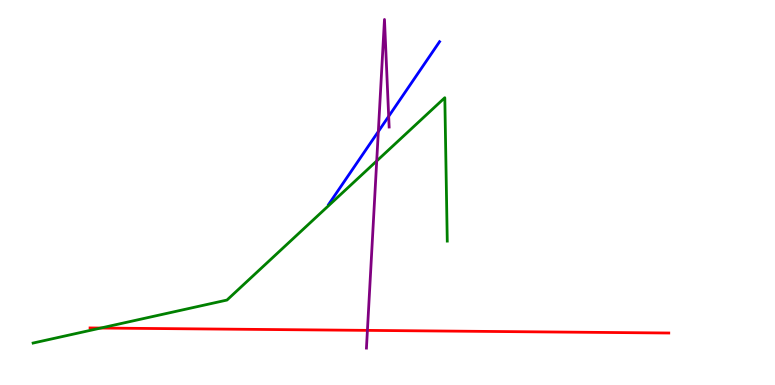[{'lines': ['blue', 'red'], 'intersections': []}, {'lines': ['green', 'red'], 'intersections': [{'x': 1.3, 'y': 1.48}]}, {'lines': ['purple', 'red'], 'intersections': [{'x': 4.74, 'y': 1.42}]}, {'lines': ['blue', 'green'], 'intersections': []}, {'lines': ['blue', 'purple'], 'intersections': [{'x': 4.88, 'y': 6.58}, {'x': 5.02, 'y': 6.98}]}, {'lines': ['green', 'purple'], 'intersections': [{'x': 4.86, 'y': 5.82}]}]